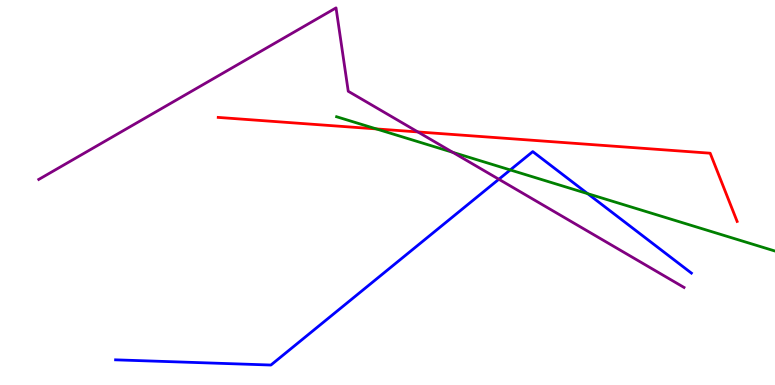[{'lines': ['blue', 'red'], 'intersections': []}, {'lines': ['green', 'red'], 'intersections': [{'x': 4.86, 'y': 6.65}]}, {'lines': ['purple', 'red'], 'intersections': [{'x': 5.39, 'y': 6.57}]}, {'lines': ['blue', 'green'], 'intersections': [{'x': 6.58, 'y': 5.59}, {'x': 7.58, 'y': 4.97}]}, {'lines': ['blue', 'purple'], 'intersections': [{'x': 6.44, 'y': 5.34}]}, {'lines': ['green', 'purple'], 'intersections': [{'x': 5.84, 'y': 6.04}]}]